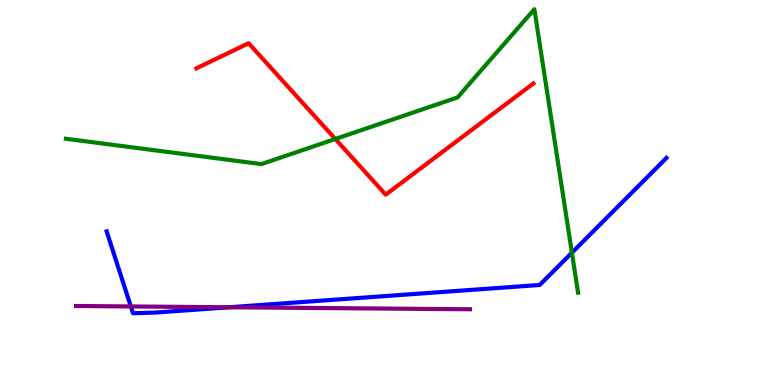[{'lines': ['blue', 'red'], 'intersections': []}, {'lines': ['green', 'red'], 'intersections': [{'x': 4.33, 'y': 6.39}]}, {'lines': ['purple', 'red'], 'intersections': []}, {'lines': ['blue', 'green'], 'intersections': [{'x': 7.38, 'y': 3.44}]}, {'lines': ['blue', 'purple'], 'intersections': [{'x': 1.69, 'y': 2.04}, {'x': 2.96, 'y': 2.02}]}, {'lines': ['green', 'purple'], 'intersections': []}]